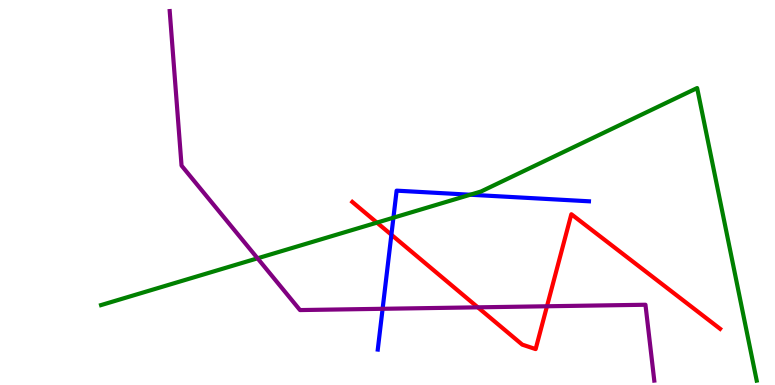[{'lines': ['blue', 'red'], 'intersections': [{'x': 5.05, 'y': 3.9}]}, {'lines': ['green', 'red'], 'intersections': [{'x': 4.86, 'y': 4.22}]}, {'lines': ['purple', 'red'], 'intersections': [{'x': 6.17, 'y': 2.02}, {'x': 7.06, 'y': 2.05}]}, {'lines': ['blue', 'green'], 'intersections': [{'x': 5.08, 'y': 4.35}, {'x': 6.07, 'y': 4.94}]}, {'lines': ['blue', 'purple'], 'intersections': [{'x': 4.94, 'y': 1.98}]}, {'lines': ['green', 'purple'], 'intersections': [{'x': 3.32, 'y': 3.29}]}]